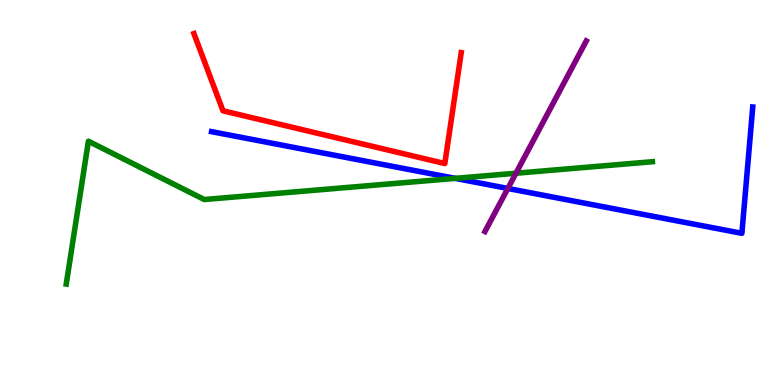[{'lines': ['blue', 'red'], 'intersections': []}, {'lines': ['green', 'red'], 'intersections': []}, {'lines': ['purple', 'red'], 'intersections': []}, {'lines': ['blue', 'green'], 'intersections': [{'x': 5.87, 'y': 5.37}]}, {'lines': ['blue', 'purple'], 'intersections': [{'x': 6.55, 'y': 5.11}]}, {'lines': ['green', 'purple'], 'intersections': [{'x': 6.66, 'y': 5.5}]}]